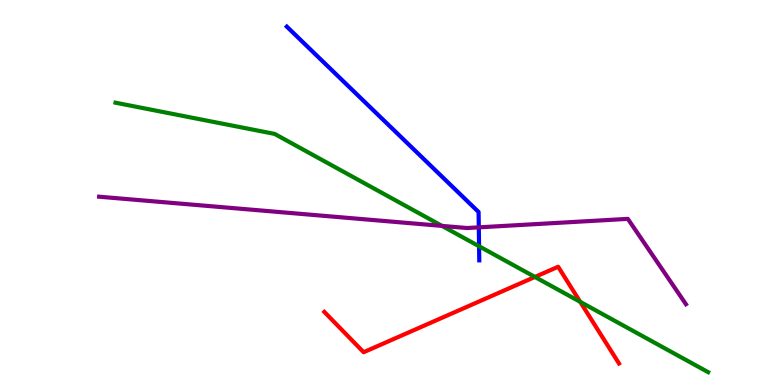[{'lines': ['blue', 'red'], 'intersections': []}, {'lines': ['green', 'red'], 'intersections': [{'x': 6.9, 'y': 2.81}, {'x': 7.49, 'y': 2.16}]}, {'lines': ['purple', 'red'], 'intersections': []}, {'lines': ['blue', 'green'], 'intersections': [{'x': 6.18, 'y': 3.6}]}, {'lines': ['blue', 'purple'], 'intersections': [{'x': 6.18, 'y': 4.09}]}, {'lines': ['green', 'purple'], 'intersections': [{'x': 5.7, 'y': 4.13}]}]